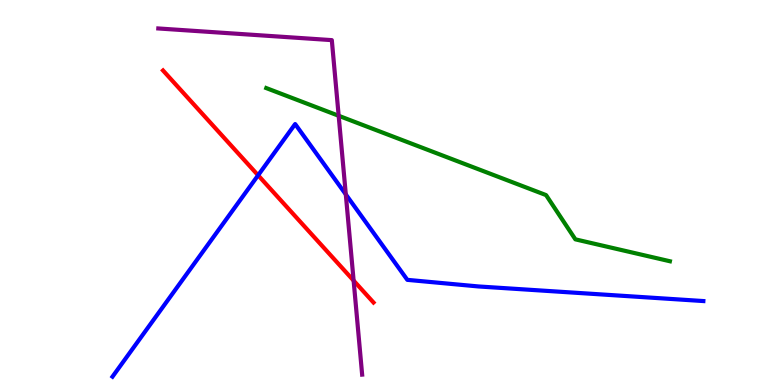[{'lines': ['blue', 'red'], 'intersections': [{'x': 3.33, 'y': 5.45}]}, {'lines': ['green', 'red'], 'intersections': []}, {'lines': ['purple', 'red'], 'intersections': [{'x': 4.56, 'y': 2.71}]}, {'lines': ['blue', 'green'], 'intersections': []}, {'lines': ['blue', 'purple'], 'intersections': [{'x': 4.46, 'y': 4.95}]}, {'lines': ['green', 'purple'], 'intersections': [{'x': 4.37, 'y': 6.99}]}]